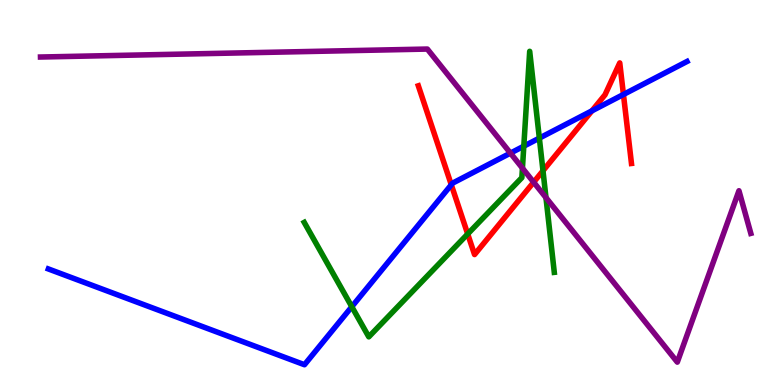[{'lines': ['blue', 'red'], 'intersections': [{'x': 5.82, 'y': 5.2}, {'x': 7.64, 'y': 7.12}, {'x': 8.04, 'y': 7.55}]}, {'lines': ['green', 'red'], 'intersections': [{'x': 6.03, 'y': 3.92}, {'x': 7.01, 'y': 5.56}]}, {'lines': ['purple', 'red'], 'intersections': [{'x': 6.89, 'y': 5.27}]}, {'lines': ['blue', 'green'], 'intersections': [{'x': 4.54, 'y': 2.03}, {'x': 6.76, 'y': 6.2}, {'x': 6.96, 'y': 6.41}]}, {'lines': ['blue', 'purple'], 'intersections': [{'x': 6.59, 'y': 6.02}]}, {'lines': ['green', 'purple'], 'intersections': [{'x': 6.74, 'y': 5.63}, {'x': 7.04, 'y': 4.87}]}]